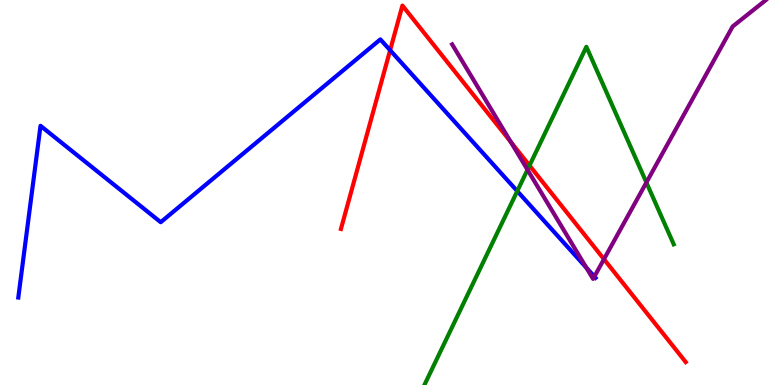[{'lines': ['blue', 'red'], 'intersections': [{'x': 5.03, 'y': 8.7}]}, {'lines': ['green', 'red'], 'intersections': [{'x': 6.83, 'y': 5.7}]}, {'lines': ['purple', 'red'], 'intersections': [{'x': 6.59, 'y': 6.31}, {'x': 7.79, 'y': 3.27}]}, {'lines': ['blue', 'green'], 'intersections': [{'x': 6.67, 'y': 5.04}]}, {'lines': ['blue', 'purple'], 'intersections': [{'x': 7.57, 'y': 3.05}, {'x': 7.67, 'y': 2.82}]}, {'lines': ['green', 'purple'], 'intersections': [{'x': 6.81, 'y': 5.59}, {'x': 8.34, 'y': 5.26}]}]